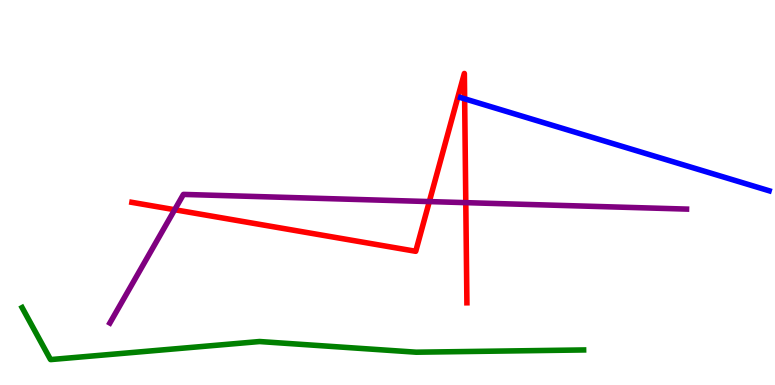[{'lines': ['blue', 'red'], 'intersections': [{'x': 6.0, 'y': 7.43}]}, {'lines': ['green', 'red'], 'intersections': []}, {'lines': ['purple', 'red'], 'intersections': [{'x': 2.25, 'y': 4.55}, {'x': 5.54, 'y': 4.76}, {'x': 6.01, 'y': 4.74}]}, {'lines': ['blue', 'green'], 'intersections': []}, {'lines': ['blue', 'purple'], 'intersections': []}, {'lines': ['green', 'purple'], 'intersections': []}]